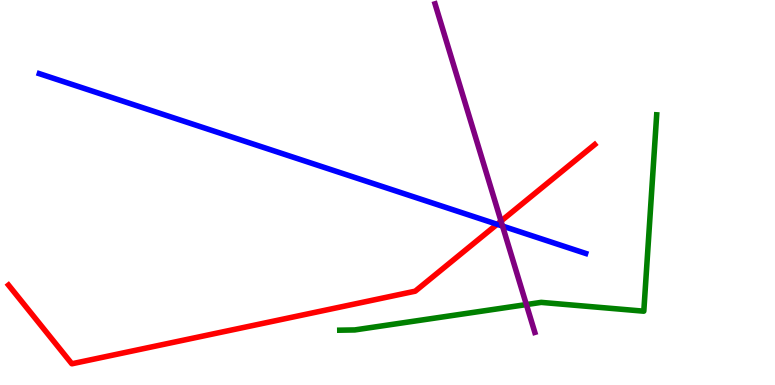[{'lines': ['blue', 'red'], 'intersections': [{'x': 6.41, 'y': 4.17}]}, {'lines': ['green', 'red'], 'intersections': []}, {'lines': ['purple', 'red'], 'intersections': [{'x': 6.46, 'y': 4.26}]}, {'lines': ['blue', 'green'], 'intersections': []}, {'lines': ['blue', 'purple'], 'intersections': [{'x': 6.48, 'y': 4.13}]}, {'lines': ['green', 'purple'], 'intersections': [{'x': 6.79, 'y': 2.09}]}]